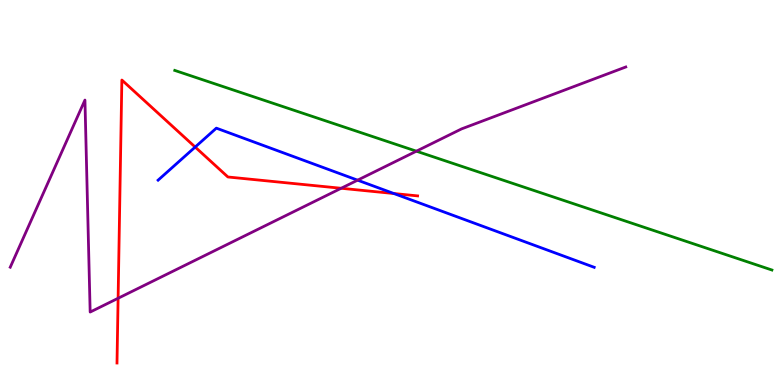[{'lines': ['blue', 'red'], 'intersections': [{'x': 2.52, 'y': 6.18}, {'x': 5.08, 'y': 4.97}]}, {'lines': ['green', 'red'], 'intersections': []}, {'lines': ['purple', 'red'], 'intersections': [{'x': 1.52, 'y': 2.25}, {'x': 4.4, 'y': 5.11}]}, {'lines': ['blue', 'green'], 'intersections': []}, {'lines': ['blue', 'purple'], 'intersections': [{'x': 4.61, 'y': 5.32}]}, {'lines': ['green', 'purple'], 'intersections': [{'x': 5.37, 'y': 6.07}]}]